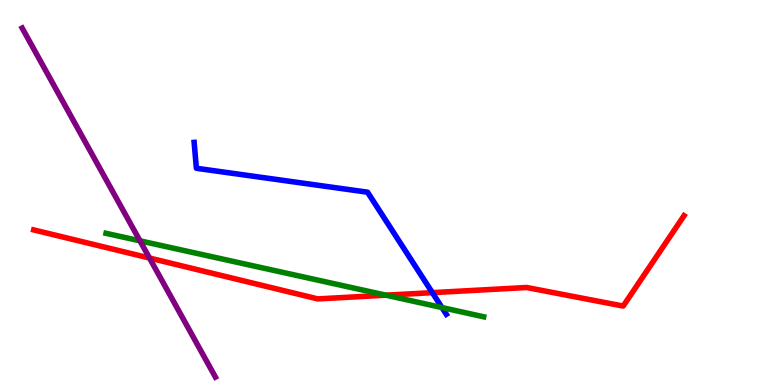[{'lines': ['blue', 'red'], 'intersections': [{'x': 5.58, 'y': 2.4}]}, {'lines': ['green', 'red'], 'intersections': [{'x': 4.98, 'y': 2.33}]}, {'lines': ['purple', 'red'], 'intersections': [{'x': 1.93, 'y': 3.3}]}, {'lines': ['blue', 'green'], 'intersections': [{'x': 5.7, 'y': 2.01}]}, {'lines': ['blue', 'purple'], 'intersections': []}, {'lines': ['green', 'purple'], 'intersections': [{'x': 1.81, 'y': 3.74}]}]